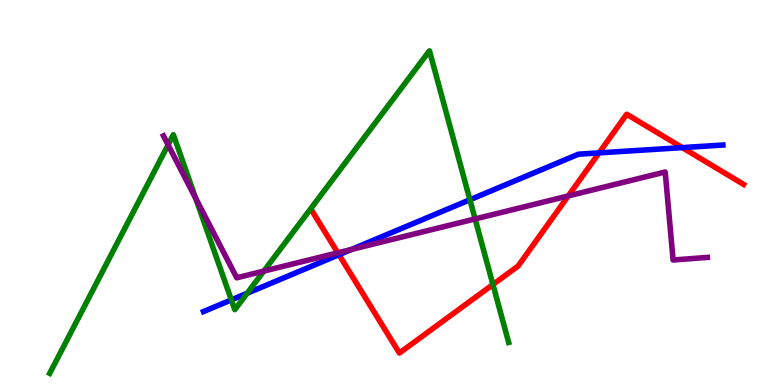[{'lines': ['blue', 'red'], 'intersections': [{'x': 4.37, 'y': 3.38}, {'x': 7.73, 'y': 6.03}, {'x': 8.8, 'y': 6.17}]}, {'lines': ['green', 'red'], 'intersections': [{'x': 6.36, 'y': 2.61}]}, {'lines': ['purple', 'red'], 'intersections': [{'x': 4.36, 'y': 3.43}, {'x': 7.33, 'y': 4.91}]}, {'lines': ['blue', 'green'], 'intersections': [{'x': 2.99, 'y': 2.21}, {'x': 3.19, 'y': 2.38}, {'x': 6.06, 'y': 4.81}]}, {'lines': ['blue', 'purple'], 'intersections': [{'x': 4.53, 'y': 3.52}]}, {'lines': ['green', 'purple'], 'intersections': [{'x': 2.17, 'y': 6.24}, {'x': 2.53, 'y': 4.85}, {'x': 3.4, 'y': 2.96}, {'x': 6.13, 'y': 4.31}]}]